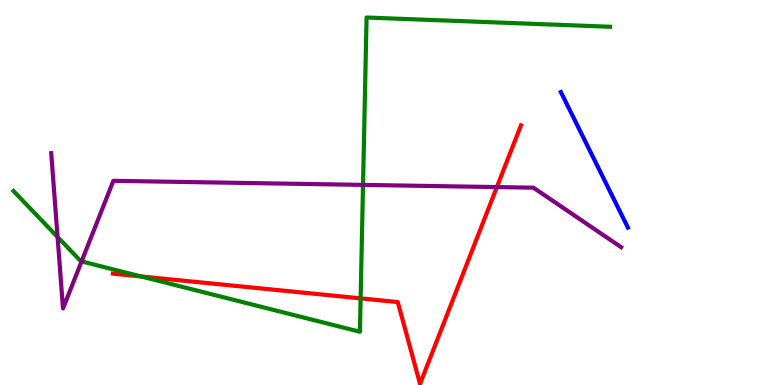[{'lines': ['blue', 'red'], 'intersections': []}, {'lines': ['green', 'red'], 'intersections': [{'x': 1.82, 'y': 2.82}, {'x': 4.65, 'y': 2.25}]}, {'lines': ['purple', 'red'], 'intersections': [{'x': 6.41, 'y': 5.14}]}, {'lines': ['blue', 'green'], 'intersections': []}, {'lines': ['blue', 'purple'], 'intersections': []}, {'lines': ['green', 'purple'], 'intersections': [{'x': 0.743, 'y': 3.85}, {'x': 1.05, 'y': 3.21}, {'x': 4.68, 'y': 5.2}]}]